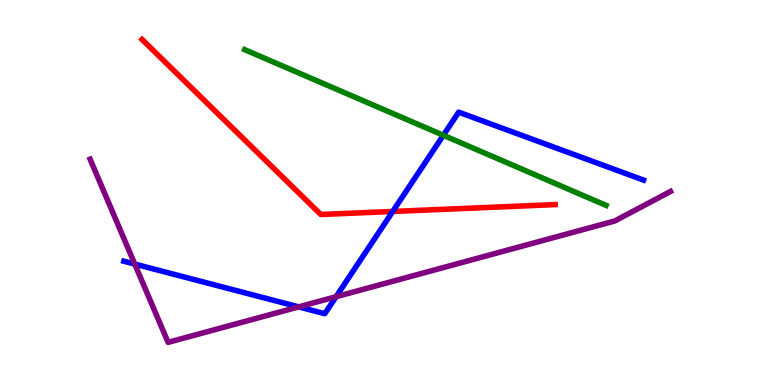[{'lines': ['blue', 'red'], 'intersections': [{'x': 5.07, 'y': 4.51}]}, {'lines': ['green', 'red'], 'intersections': []}, {'lines': ['purple', 'red'], 'intersections': []}, {'lines': ['blue', 'green'], 'intersections': [{'x': 5.72, 'y': 6.49}]}, {'lines': ['blue', 'purple'], 'intersections': [{'x': 1.74, 'y': 3.14}, {'x': 3.85, 'y': 2.03}, {'x': 4.34, 'y': 2.29}]}, {'lines': ['green', 'purple'], 'intersections': []}]